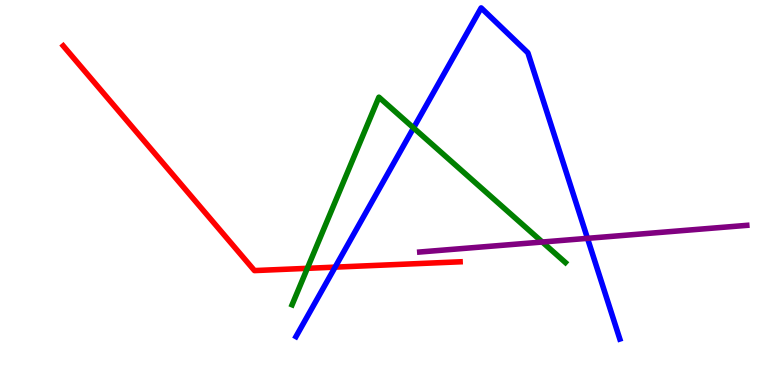[{'lines': ['blue', 'red'], 'intersections': [{'x': 4.32, 'y': 3.06}]}, {'lines': ['green', 'red'], 'intersections': [{'x': 3.97, 'y': 3.03}]}, {'lines': ['purple', 'red'], 'intersections': []}, {'lines': ['blue', 'green'], 'intersections': [{'x': 5.34, 'y': 6.68}]}, {'lines': ['blue', 'purple'], 'intersections': [{'x': 7.58, 'y': 3.81}]}, {'lines': ['green', 'purple'], 'intersections': [{'x': 7.0, 'y': 3.71}]}]